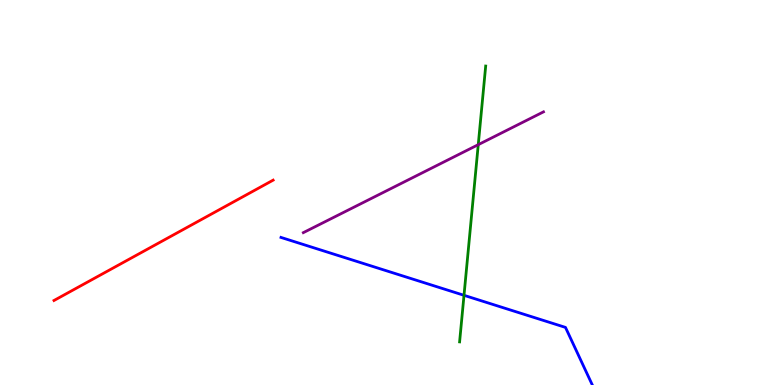[{'lines': ['blue', 'red'], 'intersections': []}, {'lines': ['green', 'red'], 'intersections': []}, {'lines': ['purple', 'red'], 'intersections': []}, {'lines': ['blue', 'green'], 'intersections': [{'x': 5.99, 'y': 2.33}]}, {'lines': ['blue', 'purple'], 'intersections': []}, {'lines': ['green', 'purple'], 'intersections': [{'x': 6.17, 'y': 6.24}]}]